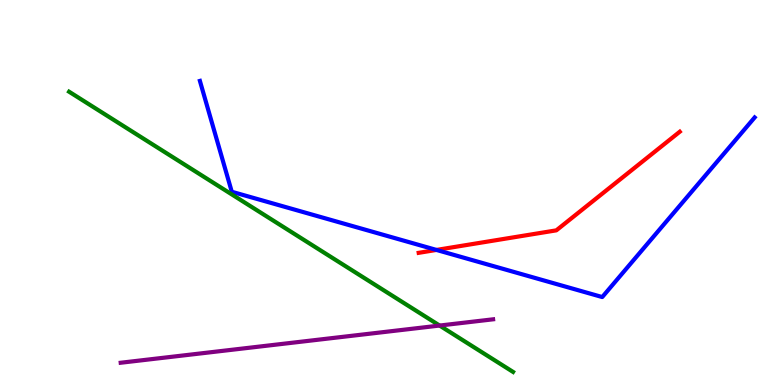[{'lines': ['blue', 'red'], 'intersections': [{'x': 5.63, 'y': 3.51}]}, {'lines': ['green', 'red'], 'intersections': []}, {'lines': ['purple', 'red'], 'intersections': []}, {'lines': ['blue', 'green'], 'intersections': []}, {'lines': ['blue', 'purple'], 'intersections': []}, {'lines': ['green', 'purple'], 'intersections': [{'x': 5.67, 'y': 1.54}]}]